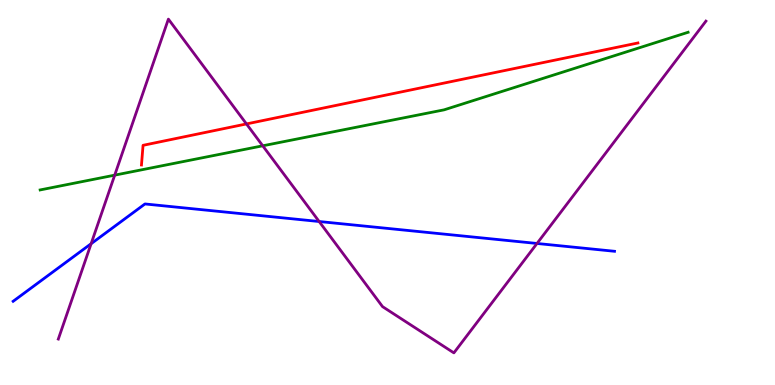[{'lines': ['blue', 'red'], 'intersections': []}, {'lines': ['green', 'red'], 'intersections': []}, {'lines': ['purple', 'red'], 'intersections': [{'x': 3.18, 'y': 6.78}]}, {'lines': ['blue', 'green'], 'intersections': []}, {'lines': ['blue', 'purple'], 'intersections': [{'x': 1.18, 'y': 3.67}, {'x': 4.12, 'y': 4.25}, {'x': 6.93, 'y': 3.68}]}, {'lines': ['green', 'purple'], 'intersections': [{'x': 1.48, 'y': 5.45}, {'x': 3.39, 'y': 6.21}]}]